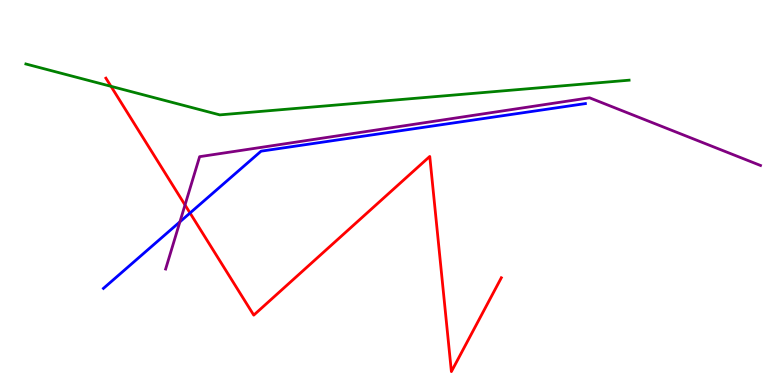[{'lines': ['blue', 'red'], 'intersections': [{'x': 2.45, 'y': 4.47}]}, {'lines': ['green', 'red'], 'intersections': [{'x': 1.43, 'y': 7.76}]}, {'lines': ['purple', 'red'], 'intersections': [{'x': 2.39, 'y': 4.68}]}, {'lines': ['blue', 'green'], 'intersections': []}, {'lines': ['blue', 'purple'], 'intersections': [{'x': 2.32, 'y': 4.24}]}, {'lines': ['green', 'purple'], 'intersections': []}]